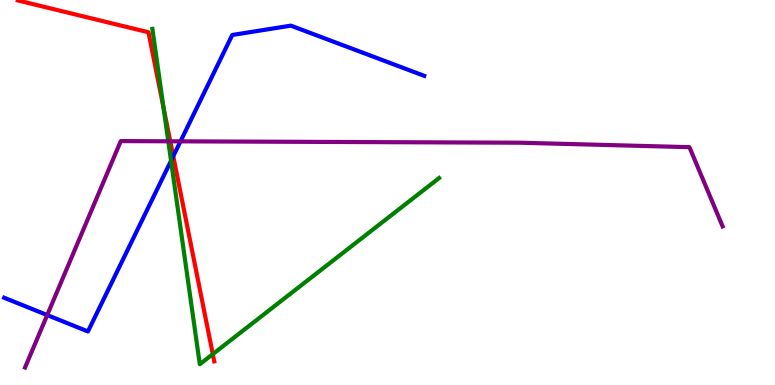[{'lines': ['blue', 'red'], 'intersections': [{'x': 2.24, 'y': 5.94}]}, {'lines': ['green', 'red'], 'intersections': [{'x': 2.11, 'y': 7.21}, {'x': 2.75, 'y': 0.802}]}, {'lines': ['purple', 'red'], 'intersections': [{'x': 2.2, 'y': 6.33}]}, {'lines': ['blue', 'green'], 'intersections': [{'x': 2.21, 'y': 5.82}]}, {'lines': ['blue', 'purple'], 'intersections': [{'x': 0.609, 'y': 1.82}, {'x': 2.33, 'y': 6.33}]}, {'lines': ['green', 'purple'], 'intersections': [{'x': 2.17, 'y': 6.33}]}]